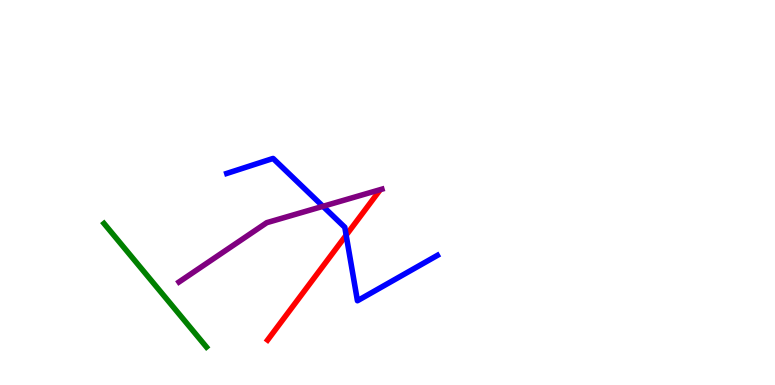[{'lines': ['blue', 'red'], 'intersections': [{'x': 4.47, 'y': 3.89}]}, {'lines': ['green', 'red'], 'intersections': []}, {'lines': ['purple', 'red'], 'intersections': []}, {'lines': ['blue', 'green'], 'intersections': []}, {'lines': ['blue', 'purple'], 'intersections': [{'x': 4.17, 'y': 4.64}]}, {'lines': ['green', 'purple'], 'intersections': []}]